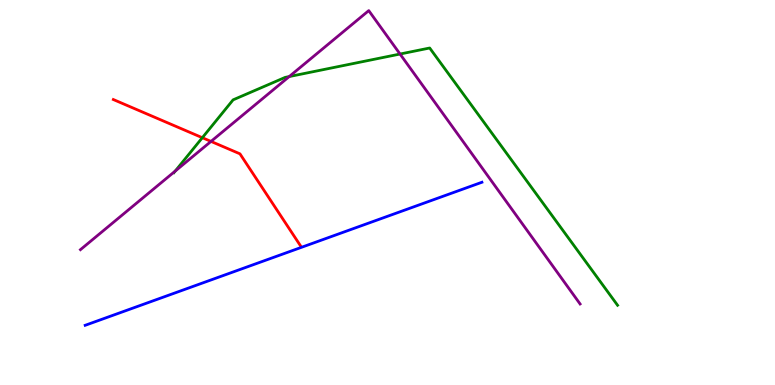[{'lines': ['blue', 'red'], 'intersections': []}, {'lines': ['green', 'red'], 'intersections': [{'x': 2.61, 'y': 6.42}]}, {'lines': ['purple', 'red'], 'intersections': [{'x': 2.72, 'y': 6.33}]}, {'lines': ['blue', 'green'], 'intersections': []}, {'lines': ['blue', 'purple'], 'intersections': []}, {'lines': ['green', 'purple'], 'intersections': [{'x': 2.26, 'y': 5.56}, {'x': 3.73, 'y': 8.01}, {'x': 5.16, 'y': 8.6}]}]